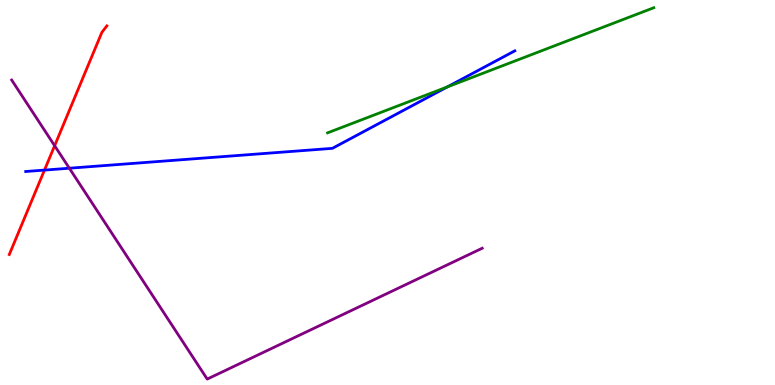[{'lines': ['blue', 'red'], 'intersections': [{'x': 0.574, 'y': 5.58}]}, {'lines': ['green', 'red'], 'intersections': []}, {'lines': ['purple', 'red'], 'intersections': [{'x': 0.705, 'y': 6.21}]}, {'lines': ['blue', 'green'], 'intersections': [{'x': 5.77, 'y': 7.74}]}, {'lines': ['blue', 'purple'], 'intersections': [{'x': 0.895, 'y': 5.63}]}, {'lines': ['green', 'purple'], 'intersections': []}]